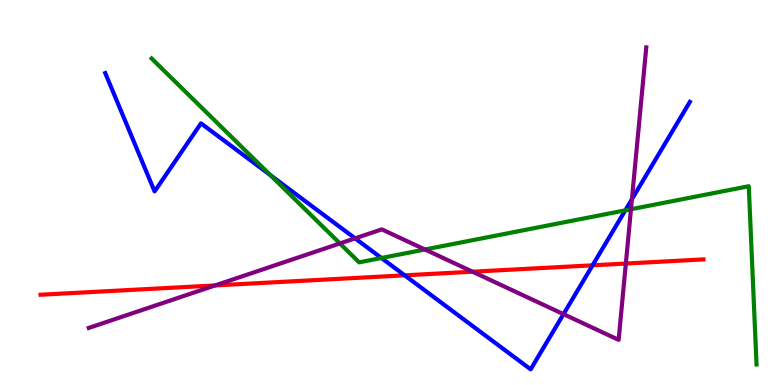[{'lines': ['blue', 'red'], 'intersections': [{'x': 5.22, 'y': 2.85}, {'x': 7.65, 'y': 3.11}]}, {'lines': ['green', 'red'], 'intersections': []}, {'lines': ['purple', 'red'], 'intersections': [{'x': 2.78, 'y': 2.59}, {'x': 6.1, 'y': 2.94}, {'x': 8.08, 'y': 3.15}]}, {'lines': ['blue', 'green'], 'intersections': [{'x': 3.49, 'y': 5.45}, {'x': 4.92, 'y': 3.3}, {'x': 8.07, 'y': 4.54}]}, {'lines': ['blue', 'purple'], 'intersections': [{'x': 4.58, 'y': 3.81}, {'x': 7.27, 'y': 1.84}, {'x': 8.15, 'y': 4.83}]}, {'lines': ['green', 'purple'], 'intersections': [{'x': 4.39, 'y': 3.68}, {'x': 5.48, 'y': 3.52}, {'x': 8.14, 'y': 4.57}]}]